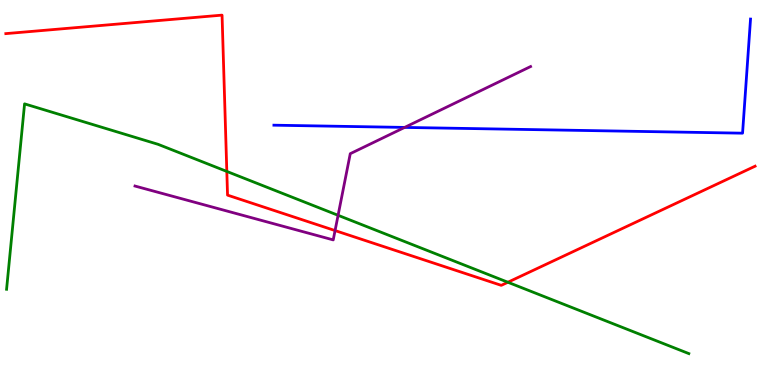[{'lines': ['blue', 'red'], 'intersections': []}, {'lines': ['green', 'red'], 'intersections': [{'x': 2.93, 'y': 5.55}, {'x': 6.55, 'y': 2.67}]}, {'lines': ['purple', 'red'], 'intersections': [{'x': 4.32, 'y': 4.01}]}, {'lines': ['blue', 'green'], 'intersections': []}, {'lines': ['blue', 'purple'], 'intersections': [{'x': 5.22, 'y': 6.69}]}, {'lines': ['green', 'purple'], 'intersections': [{'x': 4.36, 'y': 4.41}]}]